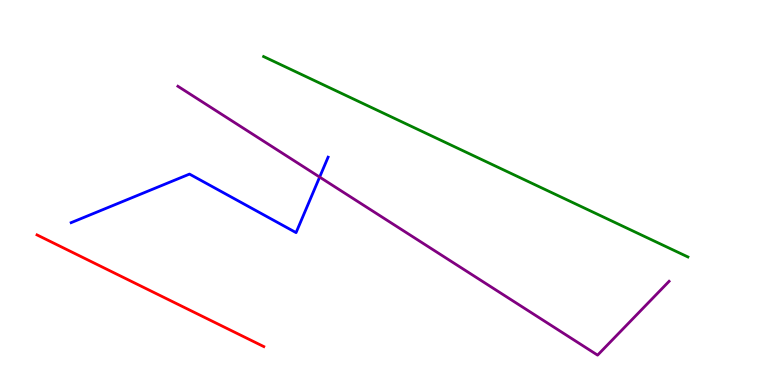[{'lines': ['blue', 'red'], 'intersections': []}, {'lines': ['green', 'red'], 'intersections': []}, {'lines': ['purple', 'red'], 'intersections': []}, {'lines': ['blue', 'green'], 'intersections': []}, {'lines': ['blue', 'purple'], 'intersections': [{'x': 4.12, 'y': 5.4}]}, {'lines': ['green', 'purple'], 'intersections': []}]